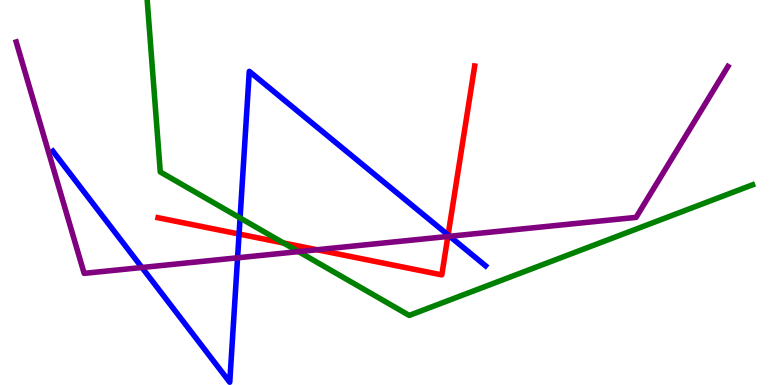[{'lines': ['blue', 'red'], 'intersections': [{'x': 3.08, 'y': 3.92}, {'x': 5.78, 'y': 3.9}]}, {'lines': ['green', 'red'], 'intersections': [{'x': 3.66, 'y': 3.69}]}, {'lines': ['purple', 'red'], 'intersections': [{'x': 4.09, 'y': 3.51}, {'x': 5.78, 'y': 3.86}]}, {'lines': ['blue', 'green'], 'intersections': [{'x': 3.1, 'y': 4.34}]}, {'lines': ['blue', 'purple'], 'intersections': [{'x': 1.83, 'y': 3.05}, {'x': 3.07, 'y': 3.3}, {'x': 5.8, 'y': 3.86}]}, {'lines': ['green', 'purple'], 'intersections': [{'x': 3.85, 'y': 3.46}]}]